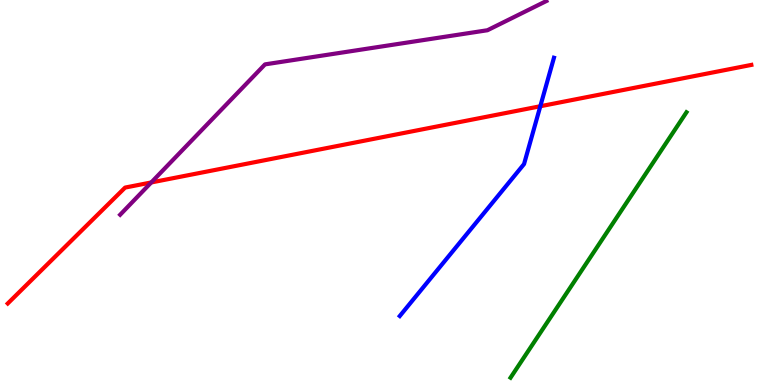[{'lines': ['blue', 'red'], 'intersections': [{'x': 6.97, 'y': 7.24}]}, {'lines': ['green', 'red'], 'intersections': []}, {'lines': ['purple', 'red'], 'intersections': [{'x': 1.95, 'y': 5.26}]}, {'lines': ['blue', 'green'], 'intersections': []}, {'lines': ['blue', 'purple'], 'intersections': []}, {'lines': ['green', 'purple'], 'intersections': []}]